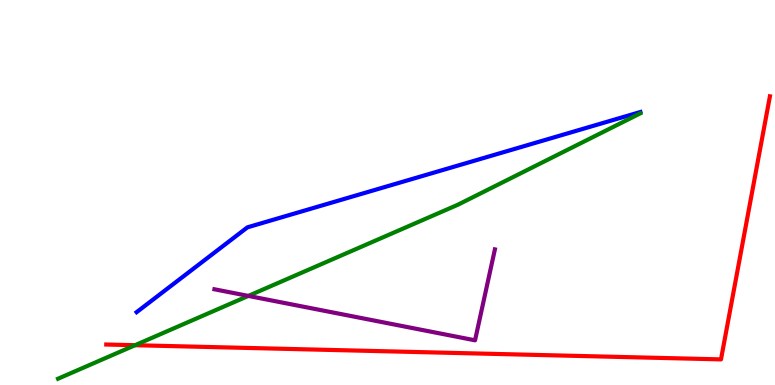[{'lines': ['blue', 'red'], 'intersections': []}, {'lines': ['green', 'red'], 'intersections': [{'x': 1.74, 'y': 1.03}]}, {'lines': ['purple', 'red'], 'intersections': []}, {'lines': ['blue', 'green'], 'intersections': []}, {'lines': ['blue', 'purple'], 'intersections': []}, {'lines': ['green', 'purple'], 'intersections': [{'x': 3.2, 'y': 2.31}]}]